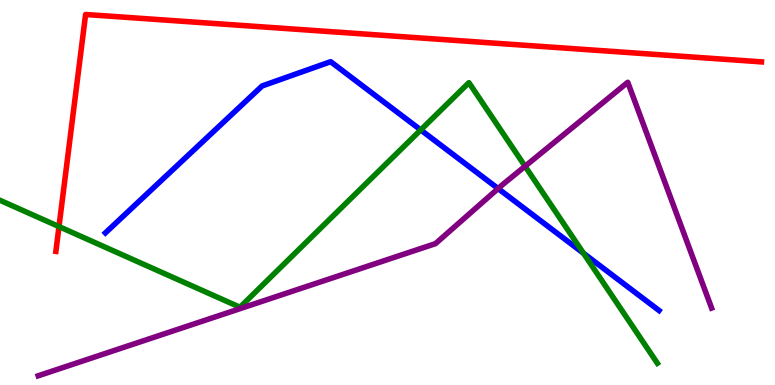[{'lines': ['blue', 'red'], 'intersections': []}, {'lines': ['green', 'red'], 'intersections': [{'x': 0.761, 'y': 4.11}]}, {'lines': ['purple', 'red'], 'intersections': []}, {'lines': ['blue', 'green'], 'intersections': [{'x': 5.43, 'y': 6.62}, {'x': 7.53, 'y': 3.42}]}, {'lines': ['blue', 'purple'], 'intersections': [{'x': 6.43, 'y': 5.1}]}, {'lines': ['green', 'purple'], 'intersections': [{'x': 6.78, 'y': 5.68}]}]